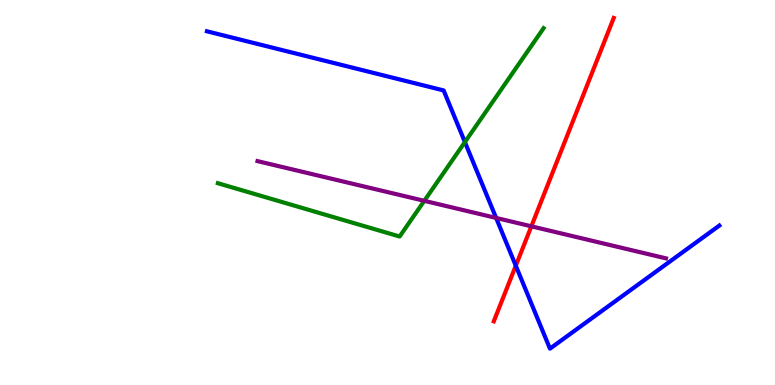[{'lines': ['blue', 'red'], 'intersections': [{'x': 6.66, 'y': 3.1}]}, {'lines': ['green', 'red'], 'intersections': []}, {'lines': ['purple', 'red'], 'intersections': [{'x': 6.86, 'y': 4.12}]}, {'lines': ['blue', 'green'], 'intersections': [{'x': 6.0, 'y': 6.31}]}, {'lines': ['blue', 'purple'], 'intersections': [{'x': 6.4, 'y': 4.34}]}, {'lines': ['green', 'purple'], 'intersections': [{'x': 5.47, 'y': 4.78}]}]